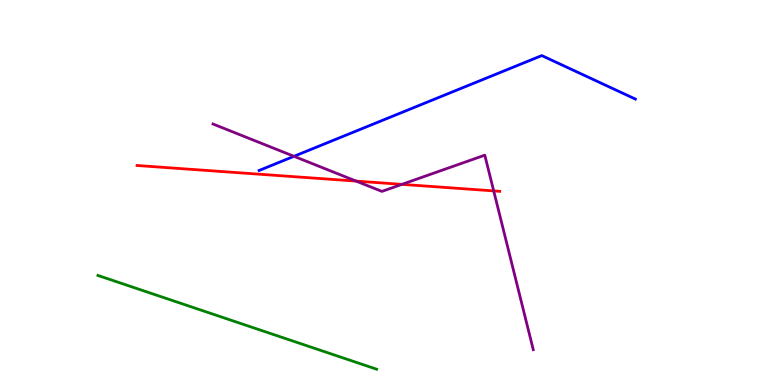[{'lines': ['blue', 'red'], 'intersections': []}, {'lines': ['green', 'red'], 'intersections': []}, {'lines': ['purple', 'red'], 'intersections': [{'x': 4.59, 'y': 5.3}, {'x': 5.19, 'y': 5.21}, {'x': 6.37, 'y': 5.04}]}, {'lines': ['blue', 'green'], 'intersections': []}, {'lines': ['blue', 'purple'], 'intersections': [{'x': 3.79, 'y': 5.94}]}, {'lines': ['green', 'purple'], 'intersections': []}]